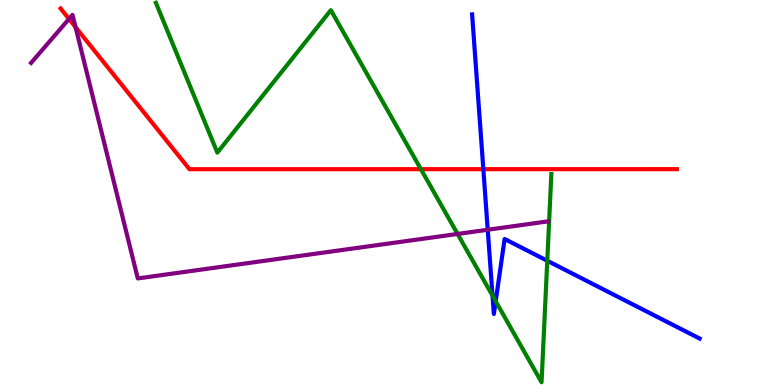[{'lines': ['blue', 'red'], 'intersections': [{'x': 6.24, 'y': 5.61}]}, {'lines': ['green', 'red'], 'intersections': [{'x': 5.43, 'y': 5.61}]}, {'lines': ['purple', 'red'], 'intersections': [{'x': 0.89, 'y': 9.51}, {'x': 0.975, 'y': 9.3}]}, {'lines': ['blue', 'green'], 'intersections': [{'x': 6.36, 'y': 2.32}, {'x': 6.4, 'y': 2.18}, {'x': 7.06, 'y': 3.23}]}, {'lines': ['blue', 'purple'], 'intersections': [{'x': 6.29, 'y': 4.03}]}, {'lines': ['green', 'purple'], 'intersections': [{'x': 5.9, 'y': 3.92}]}]